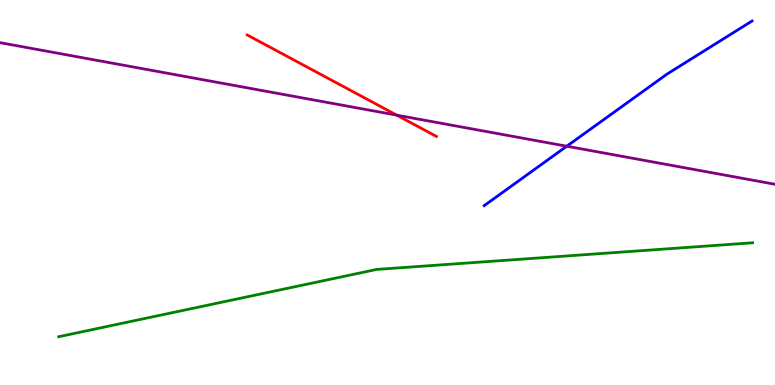[{'lines': ['blue', 'red'], 'intersections': []}, {'lines': ['green', 'red'], 'intersections': []}, {'lines': ['purple', 'red'], 'intersections': [{'x': 5.12, 'y': 7.01}]}, {'lines': ['blue', 'green'], 'intersections': []}, {'lines': ['blue', 'purple'], 'intersections': [{'x': 7.31, 'y': 6.2}]}, {'lines': ['green', 'purple'], 'intersections': []}]